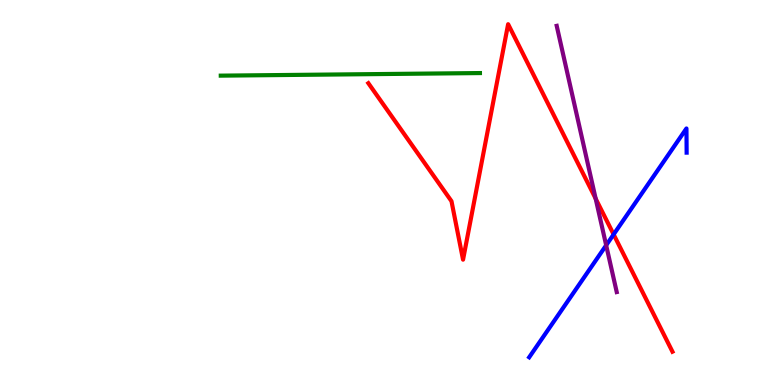[{'lines': ['blue', 'red'], 'intersections': [{'x': 7.92, 'y': 3.91}]}, {'lines': ['green', 'red'], 'intersections': []}, {'lines': ['purple', 'red'], 'intersections': [{'x': 7.69, 'y': 4.84}]}, {'lines': ['blue', 'green'], 'intersections': []}, {'lines': ['blue', 'purple'], 'intersections': [{'x': 7.82, 'y': 3.63}]}, {'lines': ['green', 'purple'], 'intersections': []}]